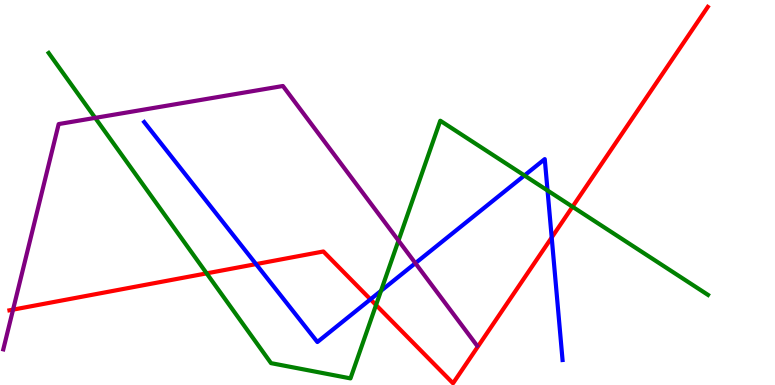[{'lines': ['blue', 'red'], 'intersections': [{'x': 3.3, 'y': 3.14}, {'x': 4.78, 'y': 2.23}, {'x': 7.12, 'y': 3.83}]}, {'lines': ['green', 'red'], 'intersections': [{'x': 2.67, 'y': 2.9}, {'x': 4.85, 'y': 2.08}, {'x': 7.39, 'y': 4.63}]}, {'lines': ['purple', 'red'], 'intersections': [{'x': 0.168, 'y': 1.96}]}, {'lines': ['blue', 'green'], 'intersections': [{'x': 4.92, 'y': 2.45}, {'x': 6.77, 'y': 5.44}, {'x': 7.07, 'y': 5.05}]}, {'lines': ['blue', 'purple'], 'intersections': [{'x': 5.36, 'y': 3.16}]}, {'lines': ['green', 'purple'], 'intersections': [{'x': 1.23, 'y': 6.94}, {'x': 5.14, 'y': 3.75}]}]